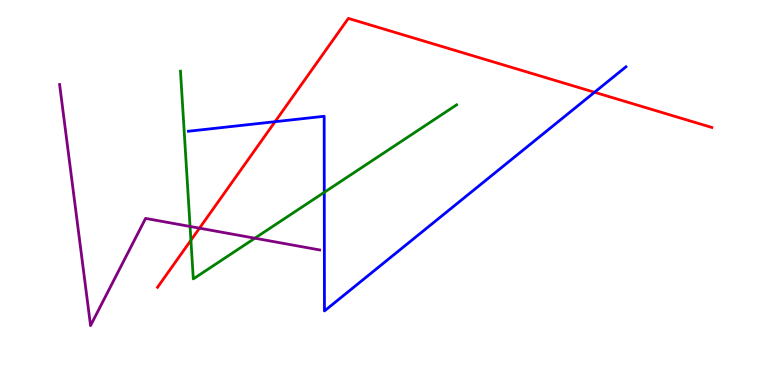[{'lines': ['blue', 'red'], 'intersections': [{'x': 3.55, 'y': 6.84}, {'x': 7.67, 'y': 7.6}]}, {'lines': ['green', 'red'], 'intersections': [{'x': 2.46, 'y': 3.76}]}, {'lines': ['purple', 'red'], 'intersections': [{'x': 2.57, 'y': 4.07}]}, {'lines': ['blue', 'green'], 'intersections': [{'x': 4.18, 'y': 5.0}]}, {'lines': ['blue', 'purple'], 'intersections': []}, {'lines': ['green', 'purple'], 'intersections': [{'x': 2.45, 'y': 4.12}, {'x': 3.29, 'y': 3.81}]}]